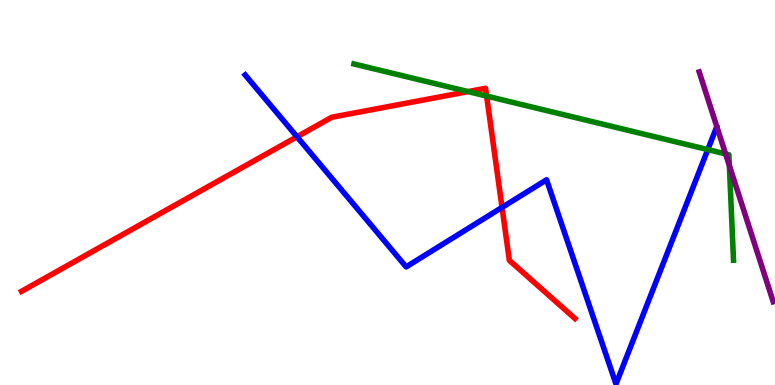[{'lines': ['blue', 'red'], 'intersections': [{'x': 3.83, 'y': 6.45}, {'x': 6.48, 'y': 4.61}]}, {'lines': ['green', 'red'], 'intersections': [{'x': 6.04, 'y': 7.62}, {'x': 6.28, 'y': 7.5}]}, {'lines': ['purple', 'red'], 'intersections': []}, {'lines': ['blue', 'green'], 'intersections': [{'x': 9.13, 'y': 6.11}]}, {'lines': ['blue', 'purple'], 'intersections': []}, {'lines': ['green', 'purple'], 'intersections': [{'x': 9.36, 'y': 6.0}, {'x': 9.41, 'y': 5.7}]}]